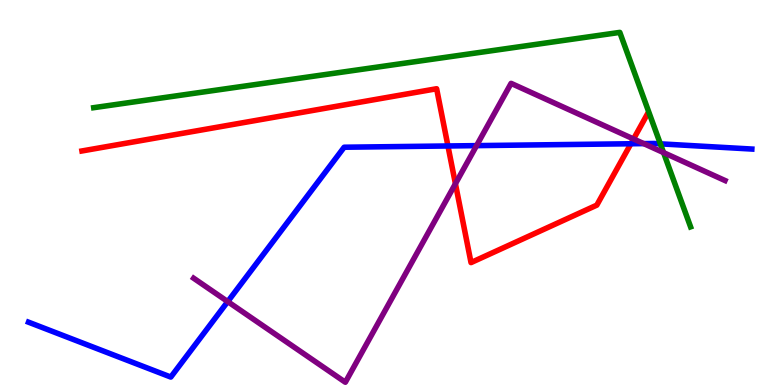[{'lines': ['blue', 'red'], 'intersections': [{'x': 5.78, 'y': 6.21}, {'x': 8.14, 'y': 6.27}]}, {'lines': ['green', 'red'], 'intersections': []}, {'lines': ['purple', 'red'], 'intersections': [{'x': 5.88, 'y': 5.23}, {'x': 8.17, 'y': 6.39}]}, {'lines': ['blue', 'green'], 'intersections': [{'x': 8.52, 'y': 6.26}]}, {'lines': ['blue', 'purple'], 'intersections': [{'x': 2.94, 'y': 2.17}, {'x': 6.15, 'y': 6.22}, {'x': 8.31, 'y': 6.27}]}, {'lines': ['green', 'purple'], 'intersections': [{'x': 8.56, 'y': 6.04}]}]